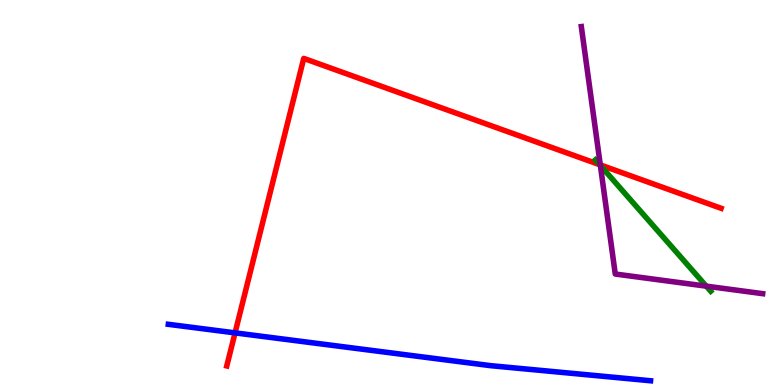[{'lines': ['blue', 'red'], 'intersections': [{'x': 3.03, 'y': 1.35}]}, {'lines': ['green', 'red'], 'intersections': [{'x': 7.74, 'y': 5.72}]}, {'lines': ['purple', 'red'], 'intersections': [{'x': 7.75, 'y': 5.72}]}, {'lines': ['blue', 'green'], 'intersections': []}, {'lines': ['blue', 'purple'], 'intersections': []}, {'lines': ['green', 'purple'], 'intersections': [{'x': 7.75, 'y': 5.7}, {'x': 9.11, 'y': 2.57}]}]